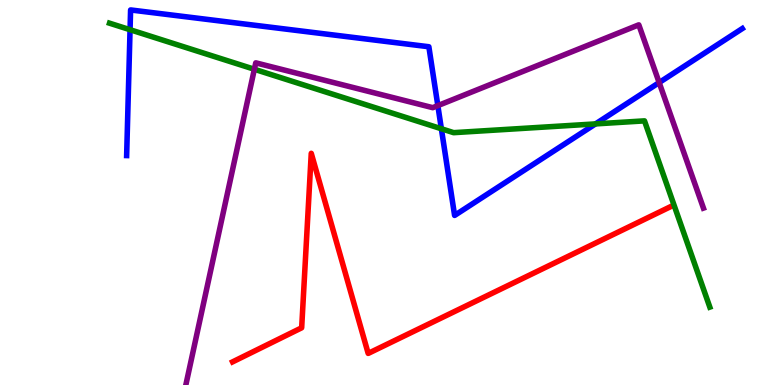[{'lines': ['blue', 'red'], 'intersections': []}, {'lines': ['green', 'red'], 'intersections': []}, {'lines': ['purple', 'red'], 'intersections': []}, {'lines': ['blue', 'green'], 'intersections': [{'x': 1.68, 'y': 9.23}, {'x': 5.7, 'y': 6.66}, {'x': 7.68, 'y': 6.78}]}, {'lines': ['blue', 'purple'], 'intersections': [{'x': 5.65, 'y': 7.26}, {'x': 8.51, 'y': 7.86}]}, {'lines': ['green', 'purple'], 'intersections': [{'x': 3.28, 'y': 8.2}]}]